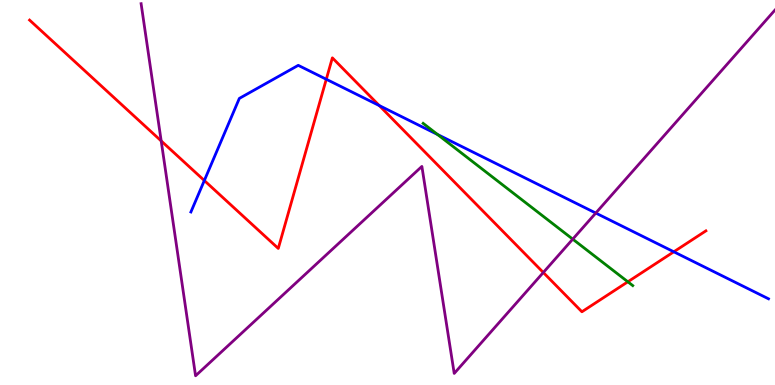[{'lines': ['blue', 'red'], 'intersections': [{'x': 2.64, 'y': 5.31}, {'x': 4.21, 'y': 7.94}, {'x': 4.89, 'y': 7.26}, {'x': 8.69, 'y': 3.46}]}, {'lines': ['green', 'red'], 'intersections': [{'x': 8.1, 'y': 2.68}]}, {'lines': ['purple', 'red'], 'intersections': [{'x': 2.08, 'y': 6.34}, {'x': 7.01, 'y': 2.92}]}, {'lines': ['blue', 'green'], 'intersections': [{'x': 5.65, 'y': 6.51}]}, {'lines': ['blue', 'purple'], 'intersections': [{'x': 7.69, 'y': 4.47}]}, {'lines': ['green', 'purple'], 'intersections': [{'x': 7.39, 'y': 3.79}]}]